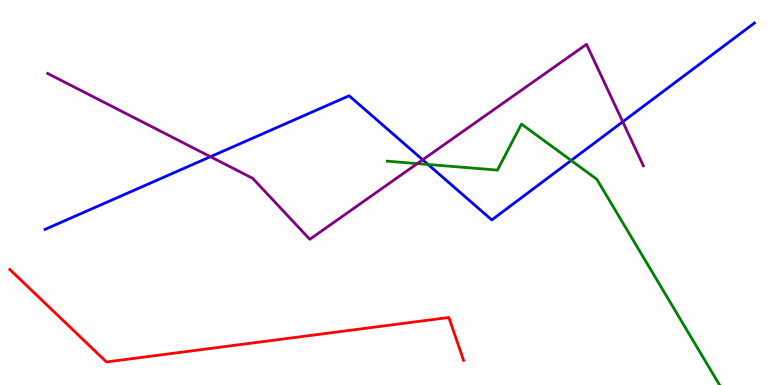[{'lines': ['blue', 'red'], 'intersections': []}, {'lines': ['green', 'red'], 'intersections': []}, {'lines': ['purple', 'red'], 'intersections': []}, {'lines': ['blue', 'green'], 'intersections': [{'x': 5.52, 'y': 5.73}, {'x': 7.37, 'y': 5.83}]}, {'lines': ['blue', 'purple'], 'intersections': [{'x': 2.72, 'y': 5.93}, {'x': 5.45, 'y': 5.85}, {'x': 8.04, 'y': 6.84}]}, {'lines': ['green', 'purple'], 'intersections': [{'x': 5.38, 'y': 5.75}]}]